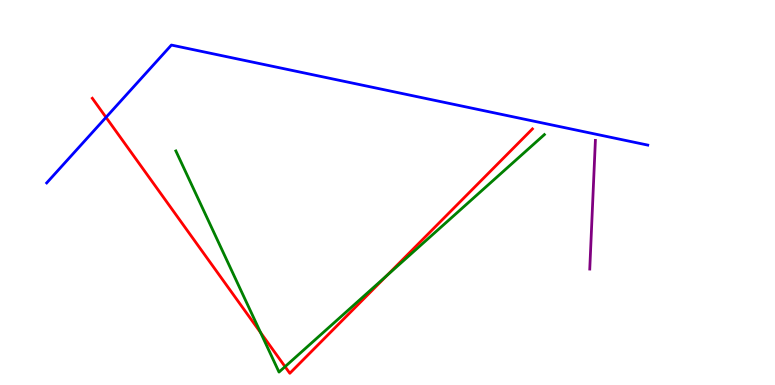[{'lines': ['blue', 'red'], 'intersections': [{'x': 1.37, 'y': 6.95}]}, {'lines': ['green', 'red'], 'intersections': [{'x': 3.36, 'y': 1.36}, {'x': 3.68, 'y': 0.477}, {'x': 4.99, 'y': 2.84}]}, {'lines': ['purple', 'red'], 'intersections': []}, {'lines': ['blue', 'green'], 'intersections': []}, {'lines': ['blue', 'purple'], 'intersections': []}, {'lines': ['green', 'purple'], 'intersections': []}]